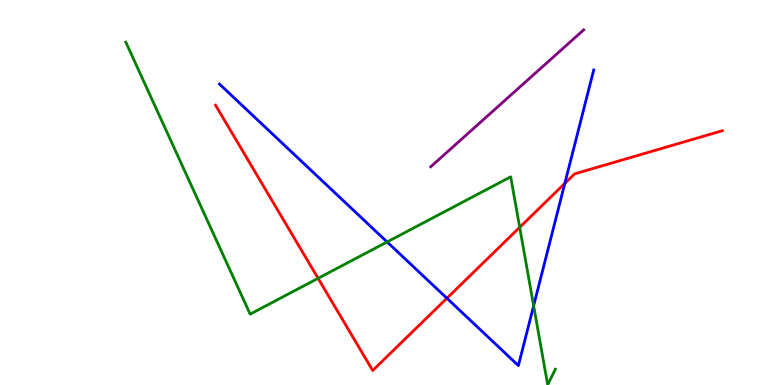[{'lines': ['blue', 'red'], 'intersections': [{'x': 5.77, 'y': 2.25}, {'x': 7.29, 'y': 5.24}]}, {'lines': ['green', 'red'], 'intersections': [{'x': 4.1, 'y': 2.77}, {'x': 6.71, 'y': 4.1}]}, {'lines': ['purple', 'red'], 'intersections': []}, {'lines': ['blue', 'green'], 'intersections': [{'x': 5.0, 'y': 3.72}, {'x': 6.89, 'y': 2.06}]}, {'lines': ['blue', 'purple'], 'intersections': []}, {'lines': ['green', 'purple'], 'intersections': []}]